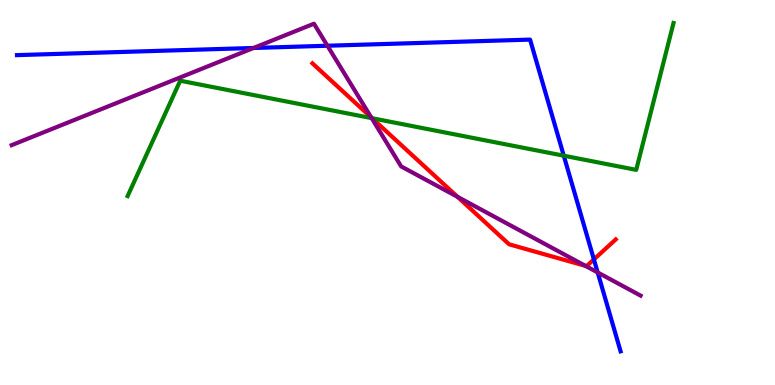[{'lines': ['blue', 'red'], 'intersections': [{'x': 7.66, 'y': 3.26}]}, {'lines': ['green', 'red'], 'intersections': [{'x': 4.8, 'y': 6.93}]}, {'lines': ['purple', 'red'], 'intersections': [{'x': 4.79, 'y': 6.95}, {'x': 5.9, 'y': 4.89}, {'x': 7.56, 'y': 3.09}]}, {'lines': ['blue', 'green'], 'intersections': [{'x': 7.27, 'y': 5.96}]}, {'lines': ['blue', 'purple'], 'intersections': [{'x': 3.27, 'y': 8.75}, {'x': 4.22, 'y': 8.81}, {'x': 7.71, 'y': 2.92}]}, {'lines': ['green', 'purple'], 'intersections': [{'x': 4.8, 'y': 6.93}]}]